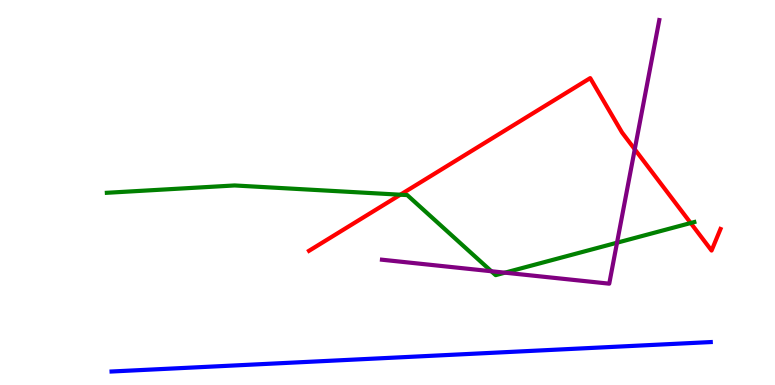[{'lines': ['blue', 'red'], 'intersections': []}, {'lines': ['green', 'red'], 'intersections': [{'x': 5.17, 'y': 4.94}, {'x': 8.91, 'y': 4.21}]}, {'lines': ['purple', 'red'], 'intersections': [{'x': 8.19, 'y': 6.12}]}, {'lines': ['blue', 'green'], 'intersections': []}, {'lines': ['blue', 'purple'], 'intersections': []}, {'lines': ['green', 'purple'], 'intersections': [{'x': 6.34, 'y': 2.95}, {'x': 6.51, 'y': 2.92}, {'x': 7.96, 'y': 3.7}]}]